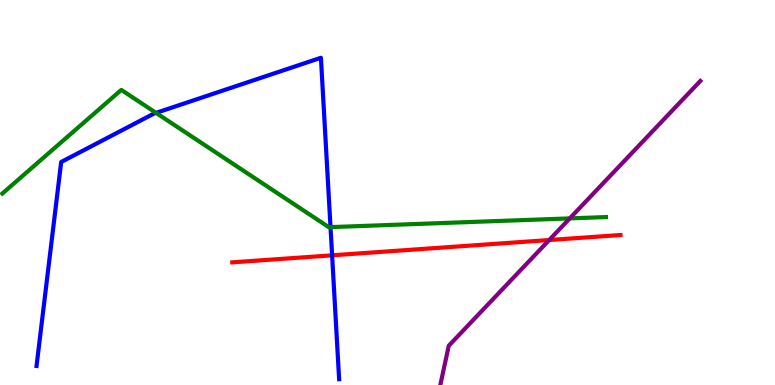[{'lines': ['blue', 'red'], 'intersections': [{'x': 4.29, 'y': 3.37}]}, {'lines': ['green', 'red'], 'intersections': []}, {'lines': ['purple', 'red'], 'intersections': [{'x': 7.09, 'y': 3.77}]}, {'lines': ['blue', 'green'], 'intersections': [{'x': 2.01, 'y': 7.07}, {'x': 4.26, 'y': 4.1}]}, {'lines': ['blue', 'purple'], 'intersections': []}, {'lines': ['green', 'purple'], 'intersections': [{'x': 7.35, 'y': 4.33}]}]